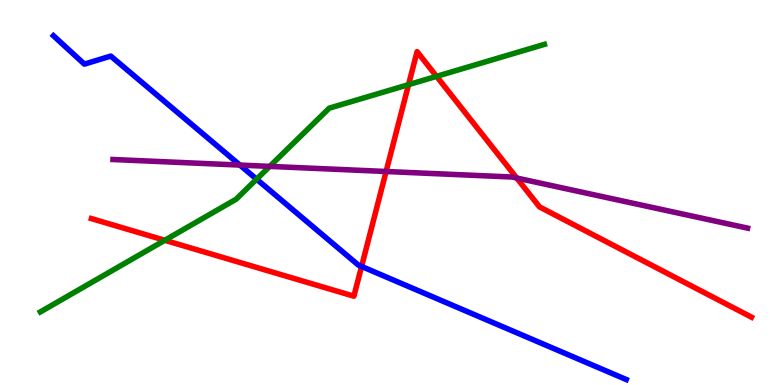[{'lines': ['blue', 'red'], 'intersections': [{'x': 4.67, 'y': 3.08}]}, {'lines': ['green', 'red'], 'intersections': [{'x': 2.13, 'y': 3.76}, {'x': 5.27, 'y': 7.8}, {'x': 5.63, 'y': 8.02}]}, {'lines': ['purple', 'red'], 'intersections': [{'x': 4.98, 'y': 5.55}, {'x': 6.67, 'y': 5.38}]}, {'lines': ['blue', 'green'], 'intersections': [{'x': 3.31, 'y': 5.35}]}, {'lines': ['blue', 'purple'], 'intersections': [{'x': 3.1, 'y': 5.71}]}, {'lines': ['green', 'purple'], 'intersections': [{'x': 3.48, 'y': 5.68}]}]